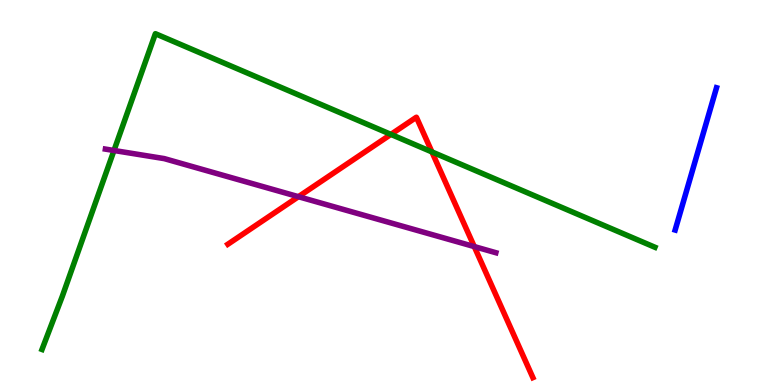[{'lines': ['blue', 'red'], 'intersections': []}, {'lines': ['green', 'red'], 'intersections': [{'x': 5.04, 'y': 6.51}, {'x': 5.57, 'y': 6.05}]}, {'lines': ['purple', 'red'], 'intersections': [{'x': 3.85, 'y': 4.89}, {'x': 6.12, 'y': 3.6}]}, {'lines': ['blue', 'green'], 'intersections': []}, {'lines': ['blue', 'purple'], 'intersections': []}, {'lines': ['green', 'purple'], 'intersections': [{'x': 1.47, 'y': 6.09}]}]